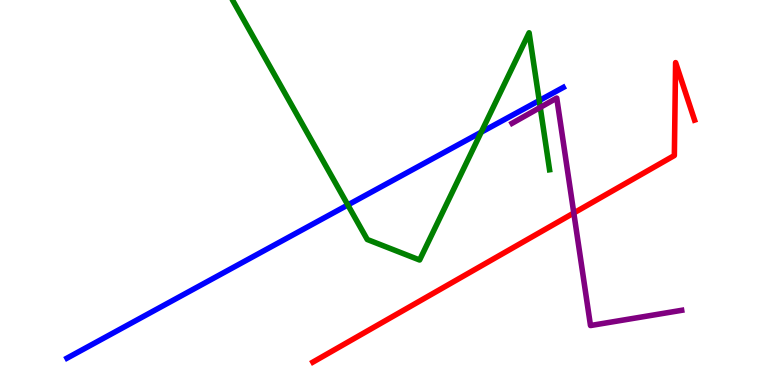[{'lines': ['blue', 'red'], 'intersections': []}, {'lines': ['green', 'red'], 'intersections': []}, {'lines': ['purple', 'red'], 'intersections': [{'x': 7.4, 'y': 4.47}]}, {'lines': ['blue', 'green'], 'intersections': [{'x': 4.49, 'y': 4.68}, {'x': 6.21, 'y': 6.57}, {'x': 6.96, 'y': 7.39}]}, {'lines': ['blue', 'purple'], 'intersections': []}, {'lines': ['green', 'purple'], 'intersections': [{'x': 6.97, 'y': 7.21}]}]